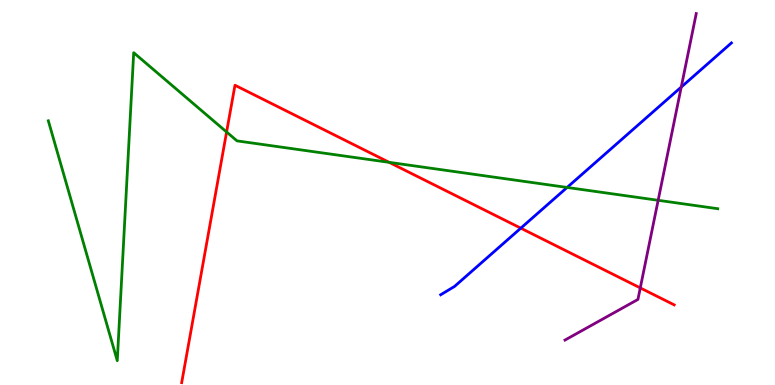[{'lines': ['blue', 'red'], 'intersections': [{'x': 6.72, 'y': 4.07}]}, {'lines': ['green', 'red'], 'intersections': [{'x': 2.92, 'y': 6.57}, {'x': 5.02, 'y': 5.78}]}, {'lines': ['purple', 'red'], 'intersections': [{'x': 8.26, 'y': 2.52}]}, {'lines': ['blue', 'green'], 'intersections': [{'x': 7.32, 'y': 5.13}]}, {'lines': ['blue', 'purple'], 'intersections': [{'x': 8.79, 'y': 7.74}]}, {'lines': ['green', 'purple'], 'intersections': [{'x': 8.49, 'y': 4.8}]}]